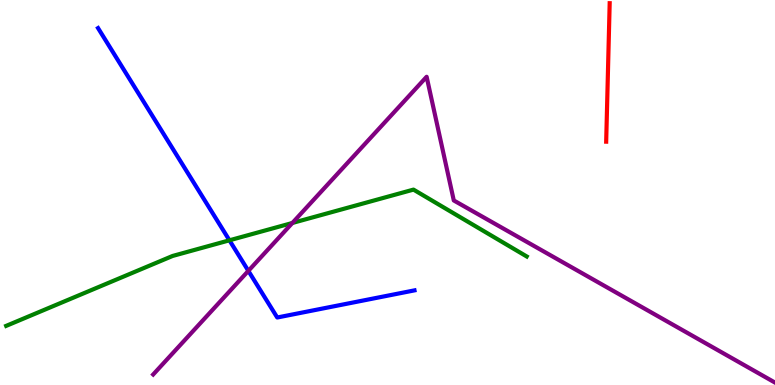[{'lines': ['blue', 'red'], 'intersections': []}, {'lines': ['green', 'red'], 'intersections': []}, {'lines': ['purple', 'red'], 'intersections': []}, {'lines': ['blue', 'green'], 'intersections': [{'x': 2.96, 'y': 3.76}]}, {'lines': ['blue', 'purple'], 'intersections': [{'x': 3.2, 'y': 2.96}]}, {'lines': ['green', 'purple'], 'intersections': [{'x': 3.77, 'y': 4.21}]}]